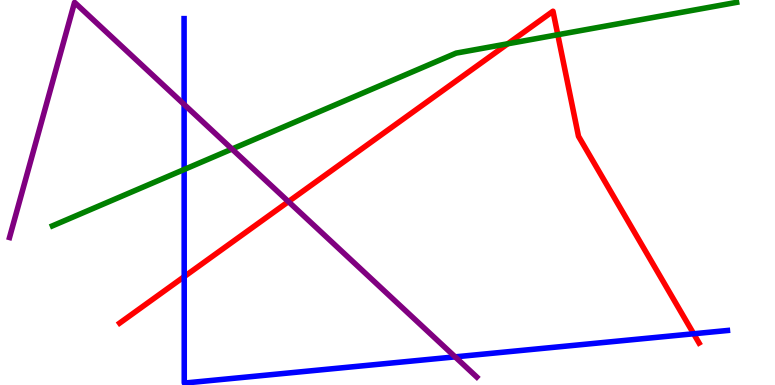[{'lines': ['blue', 'red'], 'intersections': [{'x': 2.38, 'y': 2.81}, {'x': 8.95, 'y': 1.33}]}, {'lines': ['green', 'red'], 'intersections': [{'x': 6.55, 'y': 8.86}, {'x': 7.2, 'y': 9.1}]}, {'lines': ['purple', 'red'], 'intersections': [{'x': 3.72, 'y': 4.76}]}, {'lines': ['blue', 'green'], 'intersections': [{'x': 2.38, 'y': 5.6}]}, {'lines': ['blue', 'purple'], 'intersections': [{'x': 2.38, 'y': 7.29}, {'x': 5.87, 'y': 0.731}]}, {'lines': ['green', 'purple'], 'intersections': [{'x': 2.99, 'y': 6.13}]}]